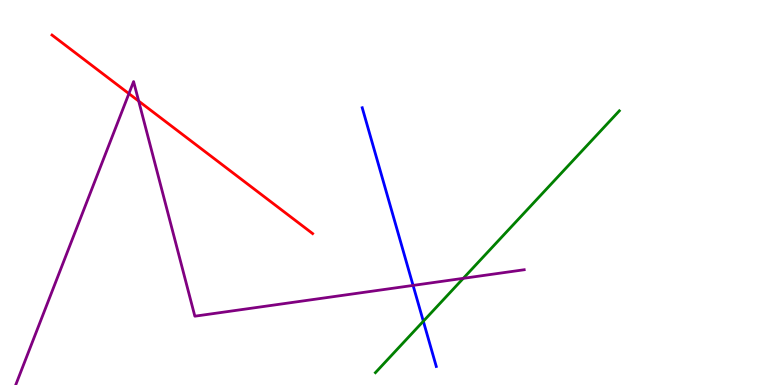[{'lines': ['blue', 'red'], 'intersections': []}, {'lines': ['green', 'red'], 'intersections': []}, {'lines': ['purple', 'red'], 'intersections': [{'x': 1.66, 'y': 7.57}, {'x': 1.79, 'y': 7.37}]}, {'lines': ['blue', 'green'], 'intersections': [{'x': 5.46, 'y': 1.66}]}, {'lines': ['blue', 'purple'], 'intersections': [{'x': 5.33, 'y': 2.59}]}, {'lines': ['green', 'purple'], 'intersections': [{'x': 5.98, 'y': 2.77}]}]